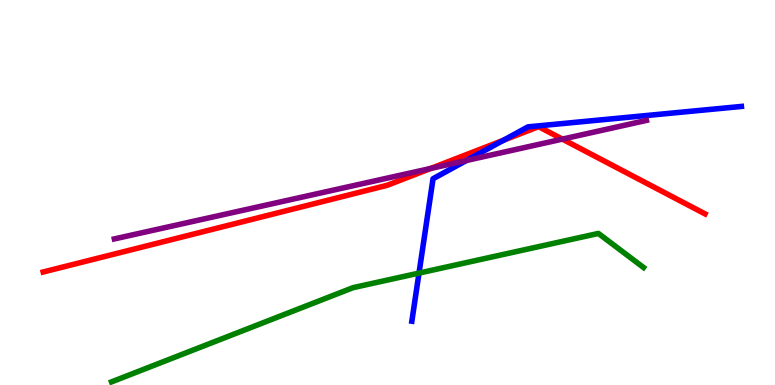[{'lines': ['blue', 'red'], 'intersections': [{'x': 6.5, 'y': 6.36}]}, {'lines': ['green', 'red'], 'intersections': []}, {'lines': ['purple', 'red'], 'intersections': [{'x': 5.56, 'y': 5.62}, {'x': 7.26, 'y': 6.39}]}, {'lines': ['blue', 'green'], 'intersections': [{'x': 5.41, 'y': 2.91}]}, {'lines': ['blue', 'purple'], 'intersections': [{'x': 6.02, 'y': 5.83}]}, {'lines': ['green', 'purple'], 'intersections': []}]